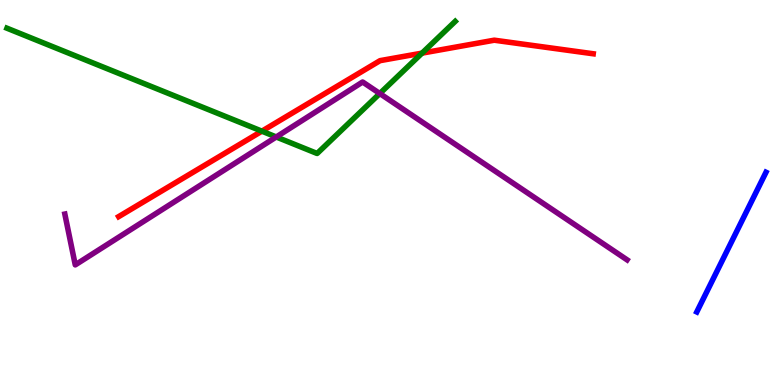[{'lines': ['blue', 'red'], 'intersections': []}, {'lines': ['green', 'red'], 'intersections': [{'x': 3.38, 'y': 6.59}, {'x': 5.45, 'y': 8.62}]}, {'lines': ['purple', 'red'], 'intersections': []}, {'lines': ['blue', 'green'], 'intersections': []}, {'lines': ['blue', 'purple'], 'intersections': []}, {'lines': ['green', 'purple'], 'intersections': [{'x': 3.56, 'y': 6.44}, {'x': 4.9, 'y': 7.57}]}]